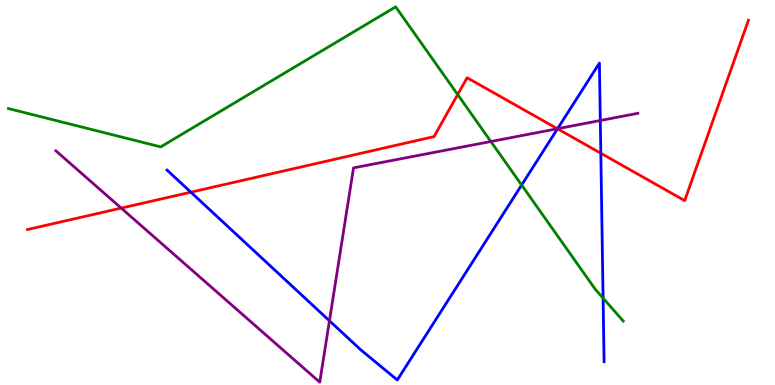[{'lines': ['blue', 'red'], 'intersections': [{'x': 2.46, 'y': 5.01}, {'x': 7.19, 'y': 6.65}, {'x': 7.75, 'y': 6.02}]}, {'lines': ['green', 'red'], 'intersections': [{'x': 5.91, 'y': 7.54}]}, {'lines': ['purple', 'red'], 'intersections': [{'x': 1.56, 'y': 4.59}, {'x': 7.19, 'y': 6.66}]}, {'lines': ['blue', 'green'], 'intersections': [{'x': 6.73, 'y': 5.19}, {'x': 7.78, 'y': 2.26}]}, {'lines': ['blue', 'purple'], 'intersections': [{'x': 4.25, 'y': 1.67}, {'x': 7.19, 'y': 6.66}, {'x': 7.75, 'y': 6.87}]}, {'lines': ['green', 'purple'], 'intersections': [{'x': 6.33, 'y': 6.32}]}]